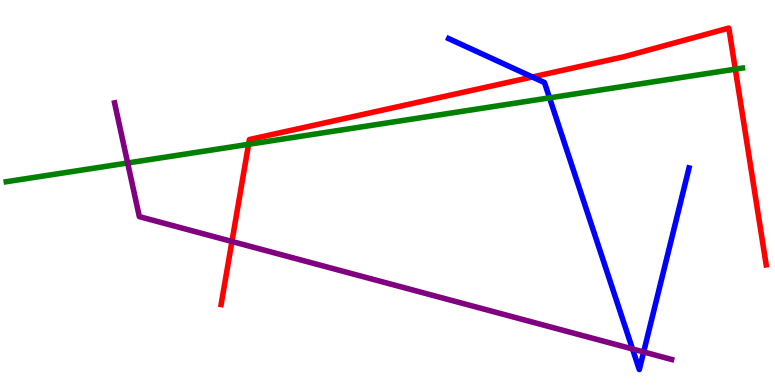[{'lines': ['blue', 'red'], 'intersections': [{'x': 6.87, 'y': 8.0}]}, {'lines': ['green', 'red'], 'intersections': [{'x': 3.21, 'y': 6.25}, {'x': 9.49, 'y': 8.2}]}, {'lines': ['purple', 'red'], 'intersections': [{'x': 2.99, 'y': 3.73}]}, {'lines': ['blue', 'green'], 'intersections': [{'x': 7.09, 'y': 7.46}]}, {'lines': ['blue', 'purple'], 'intersections': [{'x': 8.16, 'y': 0.936}, {'x': 8.31, 'y': 0.858}]}, {'lines': ['green', 'purple'], 'intersections': [{'x': 1.65, 'y': 5.77}]}]